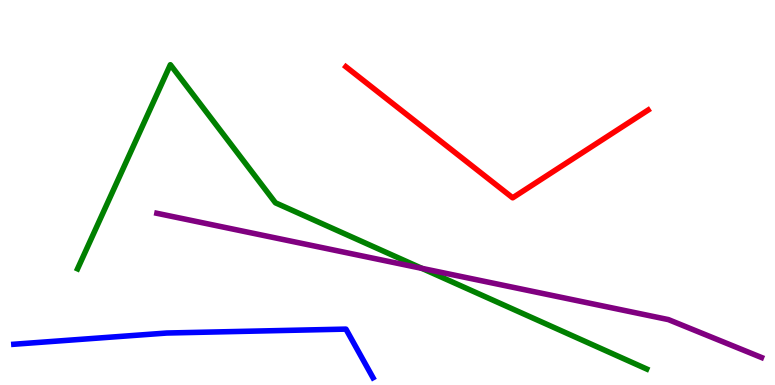[{'lines': ['blue', 'red'], 'intersections': []}, {'lines': ['green', 'red'], 'intersections': []}, {'lines': ['purple', 'red'], 'intersections': []}, {'lines': ['blue', 'green'], 'intersections': []}, {'lines': ['blue', 'purple'], 'intersections': []}, {'lines': ['green', 'purple'], 'intersections': [{'x': 5.44, 'y': 3.03}]}]